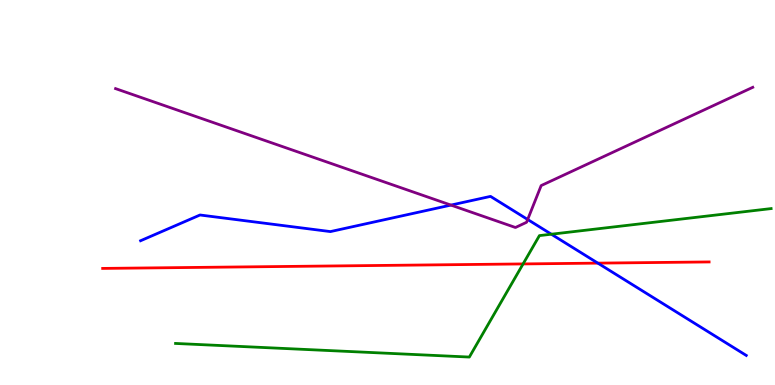[{'lines': ['blue', 'red'], 'intersections': [{'x': 7.71, 'y': 3.17}]}, {'lines': ['green', 'red'], 'intersections': [{'x': 6.75, 'y': 3.14}]}, {'lines': ['purple', 'red'], 'intersections': []}, {'lines': ['blue', 'green'], 'intersections': [{'x': 7.11, 'y': 3.92}]}, {'lines': ['blue', 'purple'], 'intersections': [{'x': 5.82, 'y': 4.67}, {'x': 6.81, 'y': 4.3}]}, {'lines': ['green', 'purple'], 'intersections': []}]